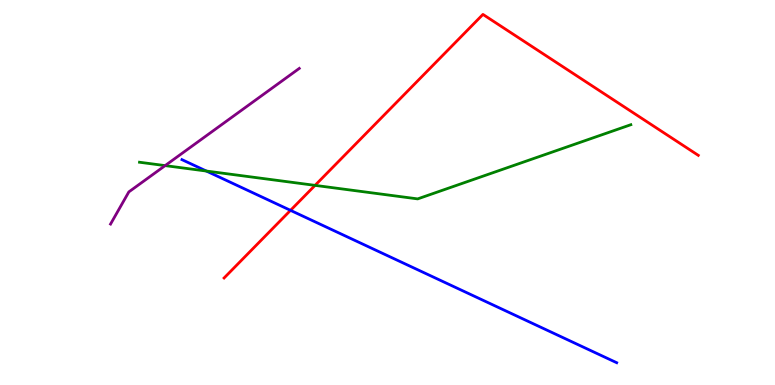[{'lines': ['blue', 'red'], 'intersections': [{'x': 3.75, 'y': 4.54}]}, {'lines': ['green', 'red'], 'intersections': [{'x': 4.07, 'y': 5.19}]}, {'lines': ['purple', 'red'], 'intersections': []}, {'lines': ['blue', 'green'], 'intersections': [{'x': 2.66, 'y': 5.56}]}, {'lines': ['blue', 'purple'], 'intersections': []}, {'lines': ['green', 'purple'], 'intersections': [{'x': 2.13, 'y': 5.7}]}]